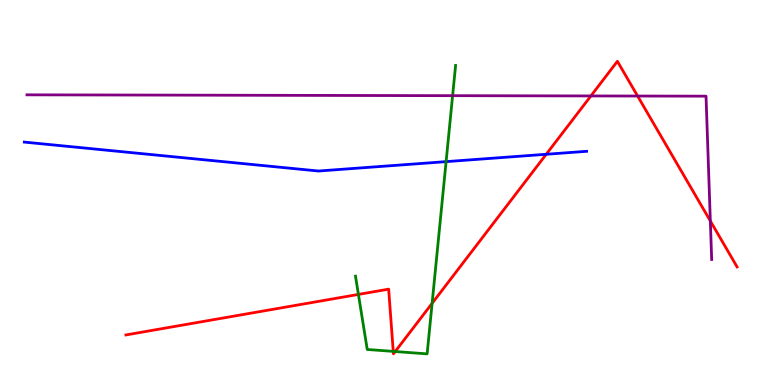[{'lines': ['blue', 'red'], 'intersections': [{'x': 7.05, 'y': 5.99}]}, {'lines': ['green', 'red'], 'intersections': [{'x': 4.62, 'y': 2.35}, {'x': 5.07, 'y': 0.873}, {'x': 5.1, 'y': 0.869}, {'x': 5.58, 'y': 2.12}]}, {'lines': ['purple', 'red'], 'intersections': [{'x': 7.62, 'y': 7.51}, {'x': 8.23, 'y': 7.51}, {'x': 9.17, 'y': 4.26}]}, {'lines': ['blue', 'green'], 'intersections': [{'x': 5.76, 'y': 5.8}]}, {'lines': ['blue', 'purple'], 'intersections': []}, {'lines': ['green', 'purple'], 'intersections': [{'x': 5.84, 'y': 7.52}]}]